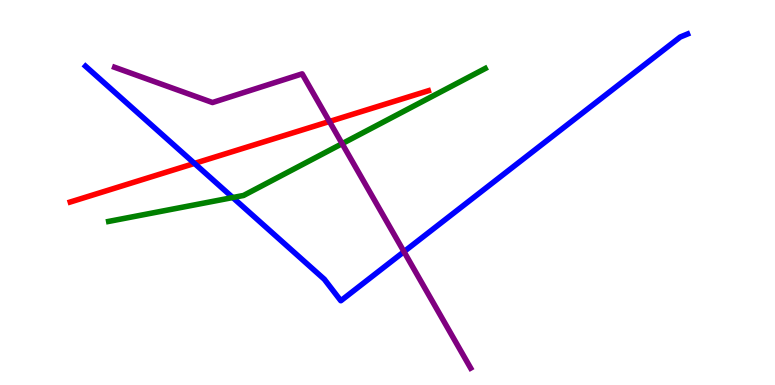[{'lines': ['blue', 'red'], 'intersections': [{'x': 2.51, 'y': 5.76}]}, {'lines': ['green', 'red'], 'intersections': []}, {'lines': ['purple', 'red'], 'intersections': [{'x': 4.25, 'y': 6.84}]}, {'lines': ['blue', 'green'], 'intersections': [{'x': 3.0, 'y': 4.87}]}, {'lines': ['blue', 'purple'], 'intersections': [{'x': 5.21, 'y': 3.46}]}, {'lines': ['green', 'purple'], 'intersections': [{'x': 4.41, 'y': 6.27}]}]